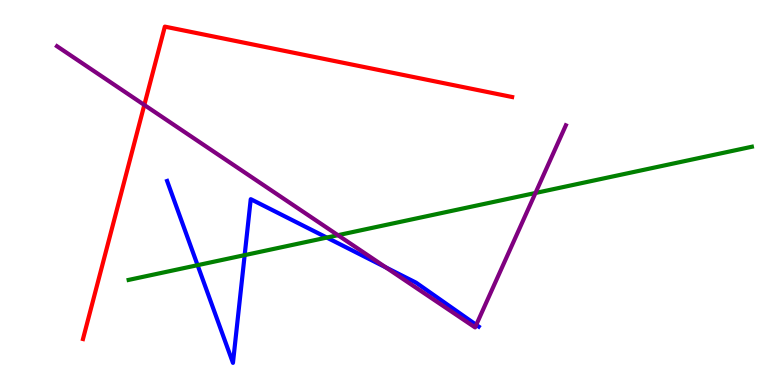[{'lines': ['blue', 'red'], 'intersections': []}, {'lines': ['green', 'red'], 'intersections': []}, {'lines': ['purple', 'red'], 'intersections': [{'x': 1.86, 'y': 7.27}]}, {'lines': ['blue', 'green'], 'intersections': [{'x': 2.55, 'y': 3.11}, {'x': 3.16, 'y': 3.37}, {'x': 4.22, 'y': 3.83}]}, {'lines': ['blue', 'purple'], 'intersections': [{'x': 4.98, 'y': 3.05}, {'x': 6.15, 'y': 1.56}]}, {'lines': ['green', 'purple'], 'intersections': [{'x': 4.36, 'y': 3.89}, {'x': 6.91, 'y': 4.99}]}]